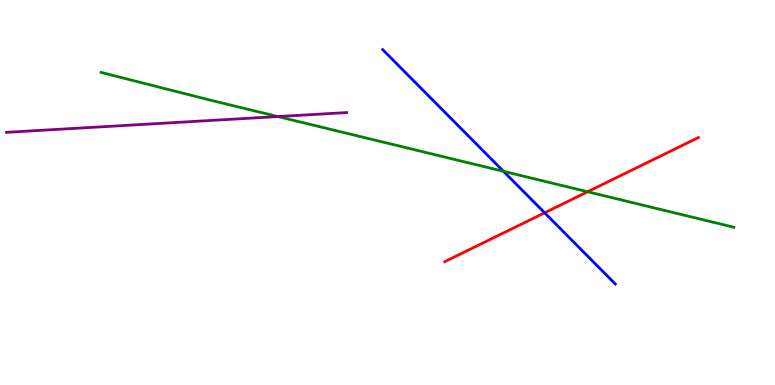[{'lines': ['blue', 'red'], 'intersections': [{'x': 7.03, 'y': 4.47}]}, {'lines': ['green', 'red'], 'intersections': [{'x': 7.58, 'y': 5.02}]}, {'lines': ['purple', 'red'], 'intersections': []}, {'lines': ['blue', 'green'], 'intersections': [{'x': 6.5, 'y': 5.55}]}, {'lines': ['blue', 'purple'], 'intersections': []}, {'lines': ['green', 'purple'], 'intersections': [{'x': 3.59, 'y': 6.97}]}]